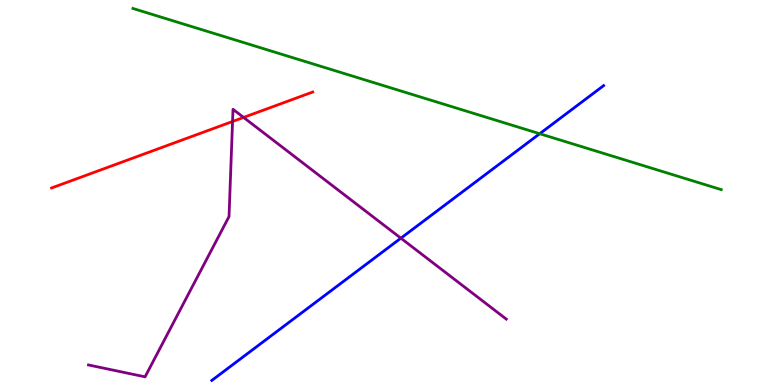[{'lines': ['blue', 'red'], 'intersections': []}, {'lines': ['green', 'red'], 'intersections': []}, {'lines': ['purple', 'red'], 'intersections': [{'x': 3.0, 'y': 6.84}, {'x': 3.14, 'y': 6.95}]}, {'lines': ['blue', 'green'], 'intersections': [{'x': 6.96, 'y': 6.53}]}, {'lines': ['blue', 'purple'], 'intersections': [{'x': 5.17, 'y': 3.81}]}, {'lines': ['green', 'purple'], 'intersections': []}]